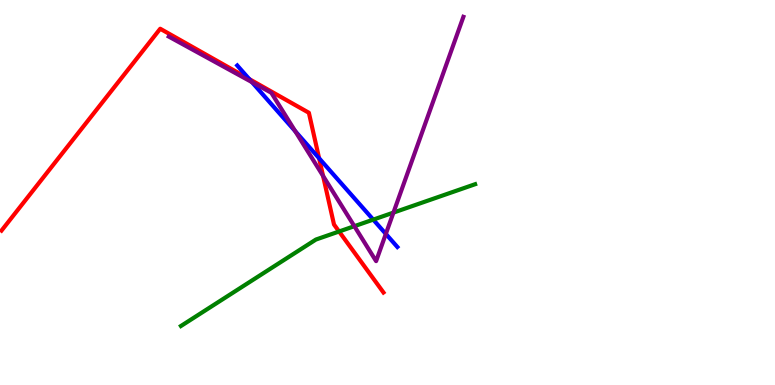[{'lines': ['blue', 'red'], 'intersections': [{'x': 3.22, 'y': 7.95}, {'x': 4.12, 'y': 5.89}]}, {'lines': ['green', 'red'], 'intersections': [{'x': 4.38, 'y': 3.99}]}, {'lines': ['purple', 'red'], 'intersections': [{'x': 4.17, 'y': 5.43}]}, {'lines': ['blue', 'green'], 'intersections': [{'x': 4.82, 'y': 4.3}]}, {'lines': ['blue', 'purple'], 'intersections': [{'x': 3.25, 'y': 7.87}, {'x': 3.81, 'y': 6.59}, {'x': 4.98, 'y': 3.92}]}, {'lines': ['green', 'purple'], 'intersections': [{'x': 4.57, 'y': 4.12}, {'x': 5.08, 'y': 4.48}]}]